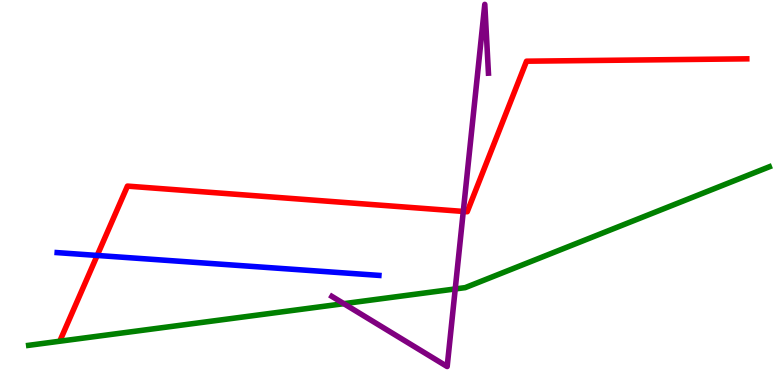[{'lines': ['blue', 'red'], 'intersections': [{'x': 1.25, 'y': 3.37}]}, {'lines': ['green', 'red'], 'intersections': []}, {'lines': ['purple', 'red'], 'intersections': [{'x': 5.98, 'y': 4.51}]}, {'lines': ['blue', 'green'], 'intersections': []}, {'lines': ['blue', 'purple'], 'intersections': []}, {'lines': ['green', 'purple'], 'intersections': [{'x': 4.44, 'y': 2.11}, {'x': 5.87, 'y': 2.49}]}]